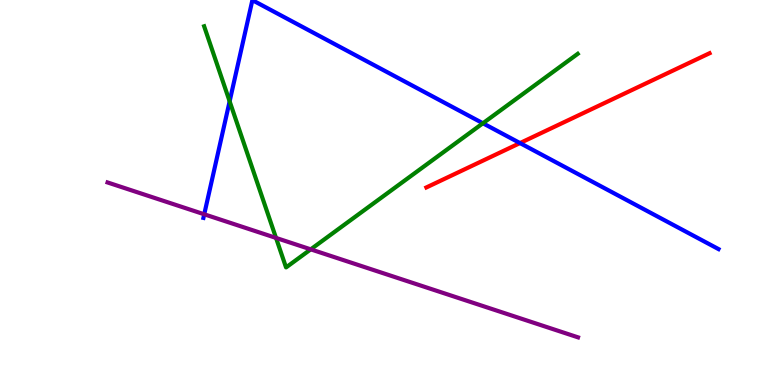[{'lines': ['blue', 'red'], 'intersections': [{'x': 6.71, 'y': 6.28}]}, {'lines': ['green', 'red'], 'intersections': []}, {'lines': ['purple', 'red'], 'intersections': []}, {'lines': ['blue', 'green'], 'intersections': [{'x': 2.96, 'y': 7.37}, {'x': 6.23, 'y': 6.8}]}, {'lines': ['blue', 'purple'], 'intersections': [{'x': 2.64, 'y': 4.43}]}, {'lines': ['green', 'purple'], 'intersections': [{'x': 3.56, 'y': 3.82}, {'x': 4.01, 'y': 3.52}]}]